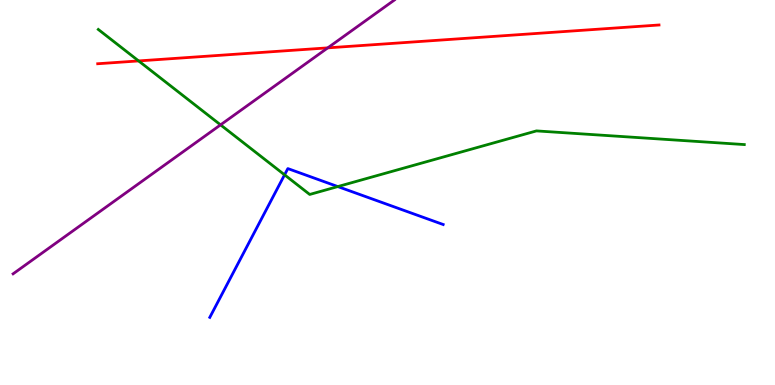[{'lines': ['blue', 'red'], 'intersections': []}, {'lines': ['green', 'red'], 'intersections': [{'x': 1.79, 'y': 8.42}]}, {'lines': ['purple', 'red'], 'intersections': [{'x': 4.23, 'y': 8.76}]}, {'lines': ['blue', 'green'], 'intersections': [{'x': 3.67, 'y': 5.46}, {'x': 4.36, 'y': 5.15}]}, {'lines': ['blue', 'purple'], 'intersections': []}, {'lines': ['green', 'purple'], 'intersections': [{'x': 2.85, 'y': 6.76}]}]